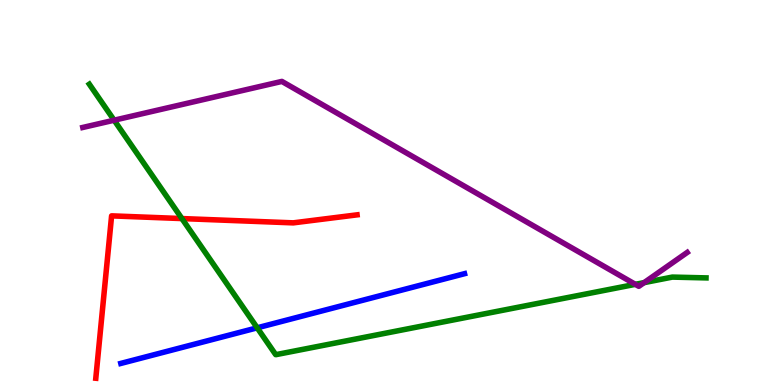[{'lines': ['blue', 'red'], 'intersections': []}, {'lines': ['green', 'red'], 'intersections': [{'x': 2.35, 'y': 4.32}]}, {'lines': ['purple', 'red'], 'intersections': []}, {'lines': ['blue', 'green'], 'intersections': [{'x': 3.32, 'y': 1.49}]}, {'lines': ['blue', 'purple'], 'intersections': []}, {'lines': ['green', 'purple'], 'intersections': [{'x': 1.47, 'y': 6.88}, {'x': 8.2, 'y': 2.61}, {'x': 8.31, 'y': 2.66}]}]